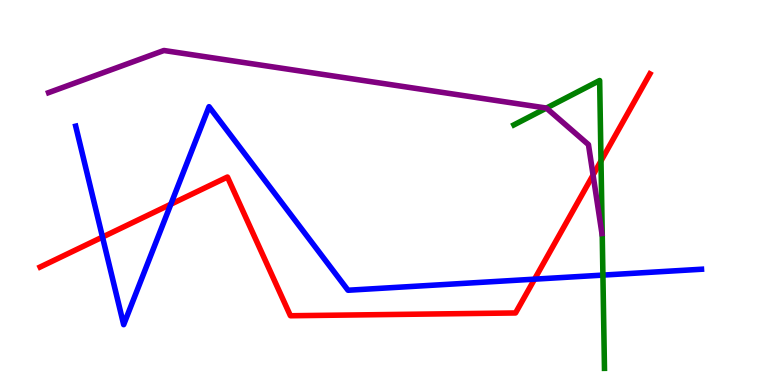[{'lines': ['blue', 'red'], 'intersections': [{'x': 1.32, 'y': 3.84}, {'x': 2.2, 'y': 4.7}, {'x': 6.9, 'y': 2.75}]}, {'lines': ['green', 'red'], 'intersections': [{'x': 7.75, 'y': 5.82}]}, {'lines': ['purple', 'red'], 'intersections': [{'x': 7.65, 'y': 5.45}]}, {'lines': ['blue', 'green'], 'intersections': [{'x': 7.78, 'y': 2.85}]}, {'lines': ['blue', 'purple'], 'intersections': []}, {'lines': ['green', 'purple'], 'intersections': [{'x': 7.05, 'y': 7.19}]}]